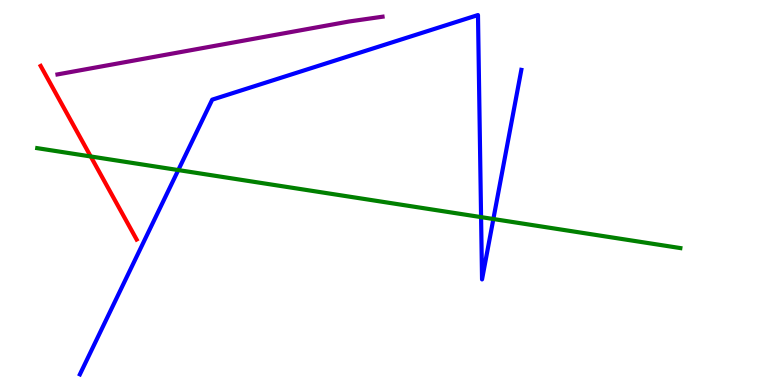[{'lines': ['blue', 'red'], 'intersections': []}, {'lines': ['green', 'red'], 'intersections': [{'x': 1.17, 'y': 5.94}]}, {'lines': ['purple', 'red'], 'intersections': []}, {'lines': ['blue', 'green'], 'intersections': [{'x': 2.3, 'y': 5.58}, {'x': 6.21, 'y': 4.36}, {'x': 6.37, 'y': 4.31}]}, {'lines': ['blue', 'purple'], 'intersections': []}, {'lines': ['green', 'purple'], 'intersections': []}]